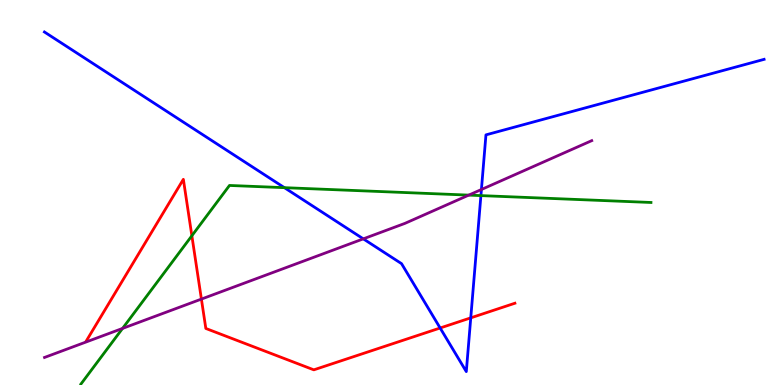[{'lines': ['blue', 'red'], 'intersections': [{'x': 5.68, 'y': 1.48}, {'x': 6.07, 'y': 1.74}]}, {'lines': ['green', 'red'], 'intersections': [{'x': 2.48, 'y': 3.88}]}, {'lines': ['purple', 'red'], 'intersections': [{'x': 2.6, 'y': 2.23}]}, {'lines': ['blue', 'green'], 'intersections': [{'x': 3.67, 'y': 5.13}, {'x': 6.21, 'y': 4.92}]}, {'lines': ['blue', 'purple'], 'intersections': [{'x': 4.69, 'y': 3.8}, {'x': 6.21, 'y': 5.08}]}, {'lines': ['green', 'purple'], 'intersections': [{'x': 1.58, 'y': 1.47}, {'x': 6.05, 'y': 4.93}]}]